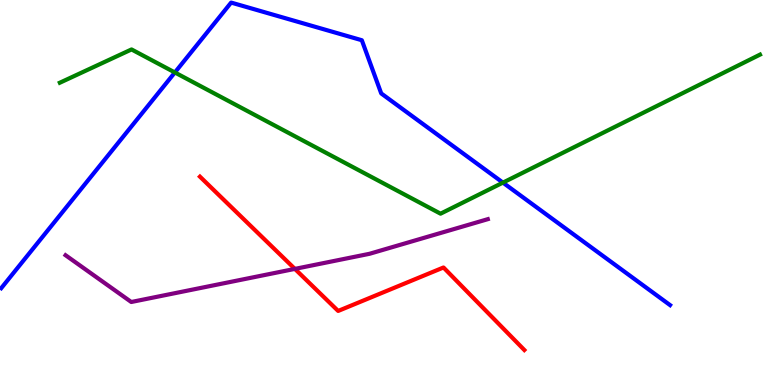[{'lines': ['blue', 'red'], 'intersections': []}, {'lines': ['green', 'red'], 'intersections': []}, {'lines': ['purple', 'red'], 'intersections': [{'x': 3.8, 'y': 3.02}]}, {'lines': ['blue', 'green'], 'intersections': [{'x': 2.26, 'y': 8.12}, {'x': 6.49, 'y': 5.26}]}, {'lines': ['blue', 'purple'], 'intersections': []}, {'lines': ['green', 'purple'], 'intersections': []}]